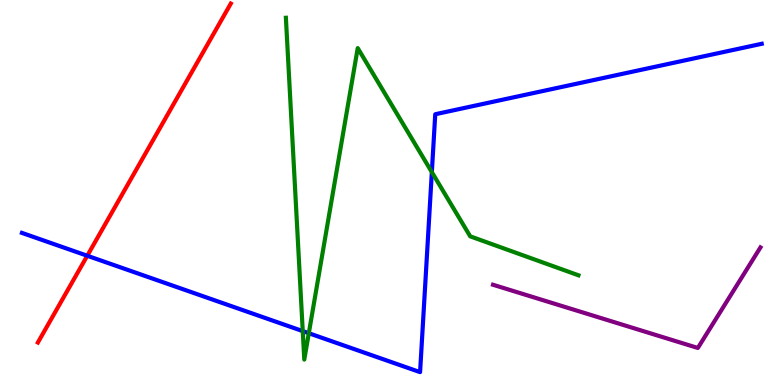[{'lines': ['blue', 'red'], 'intersections': [{'x': 1.13, 'y': 3.36}]}, {'lines': ['green', 'red'], 'intersections': []}, {'lines': ['purple', 'red'], 'intersections': []}, {'lines': ['blue', 'green'], 'intersections': [{'x': 3.91, 'y': 1.4}, {'x': 3.98, 'y': 1.34}, {'x': 5.57, 'y': 5.53}]}, {'lines': ['blue', 'purple'], 'intersections': []}, {'lines': ['green', 'purple'], 'intersections': []}]